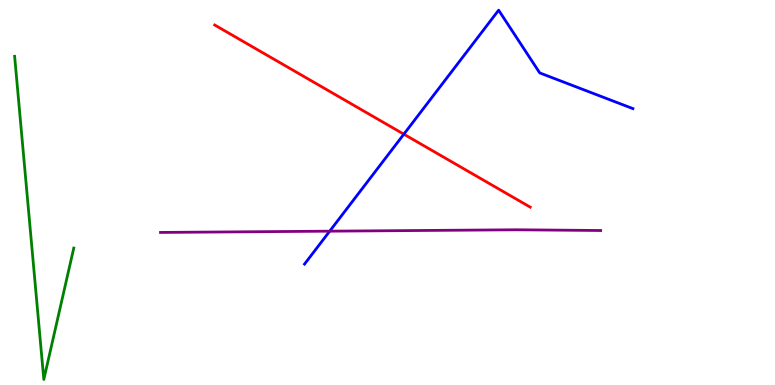[{'lines': ['blue', 'red'], 'intersections': [{'x': 5.21, 'y': 6.51}]}, {'lines': ['green', 'red'], 'intersections': []}, {'lines': ['purple', 'red'], 'intersections': []}, {'lines': ['blue', 'green'], 'intersections': []}, {'lines': ['blue', 'purple'], 'intersections': [{'x': 4.25, 'y': 4.0}]}, {'lines': ['green', 'purple'], 'intersections': []}]